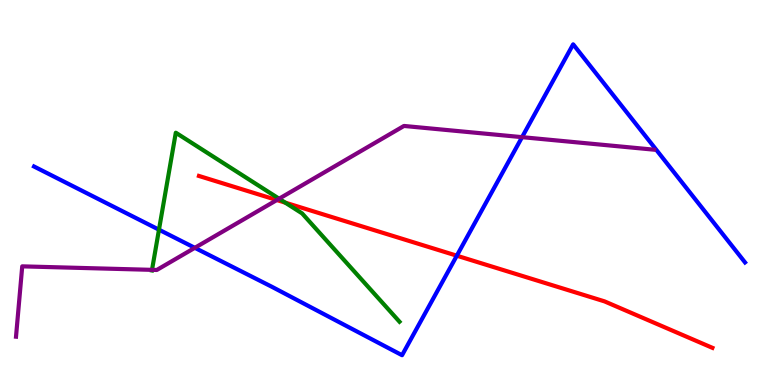[{'lines': ['blue', 'red'], 'intersections': [{'x': 5.89, 'y': 3.36}]}, {'lines': ['green', 'red'], 'intersections': [{'x': 3.68, 'y': 4.74}]}, {'lines': ['purple', 'red'], 'intersections': [{'x': 3.57, 'y': 4.8}]}, {'lines': ['blue', 'green'], 'intersections': [{'x': 2.05, 'y': 4.03}]}, {'lines': ['blue', 'purple'], 'intersections': [{'x': 2.51, 'y': 3.56}, {'x': 6.74, 'y': 6.44}]}, {'lines': ['green', 'purple'], 'intersections': [{'x': 1.96, 'y': 2.99}, {'x': 3.6, 'y': 4.84}]}]